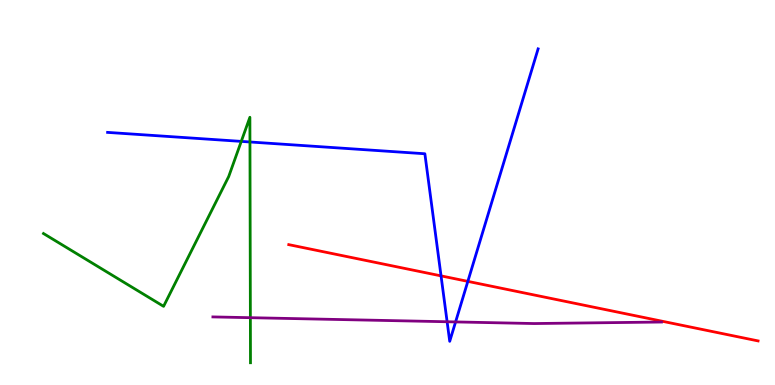[{'lines': ['blue', 'red'], 'intersections': [{'x': 5.69, 'y': 2.83}, {'x': 6.04, 'y': 2.69}]}, {'lines': ['green', 'red'], 'intersections': []}, {'lines': ['purple', 'red'], 'intersections': []}, {'lines': ['blue', 'green'], 'intersections': [{'x': 3.11, 'y': 6.33}, {'x': 3.23, 'y': 6.31}]}, {'lines': ['blue', 'purple'], 'intersections': [{'x': 5.77, 'y': 1.64}, {'x': 5.88, 'y': 1.64}]}, {'lines': ['green', 'purple'], 'intersections': [{'x': 3.23, 'y': 1.75}]}]